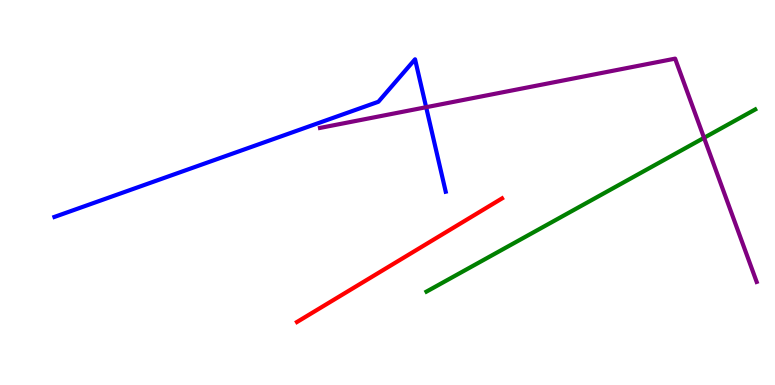[{'lines': ['blue', 'red'], 'intersections': []}, {'lines': ['green', 'red'], 'intersections': []}, {'lines': ['purple', 'red'], 'intersections': []}, {'lines': ['blue', 'green'], 'intersections': []}, {'lines': ['blue', 'purple'], 'intersections': [{'x': 5.5, 'y': 7.22}]}, {'lines': ['green', 'purple'], 'intersections': [{'x': 9.08, 'y': 6.42}]}]